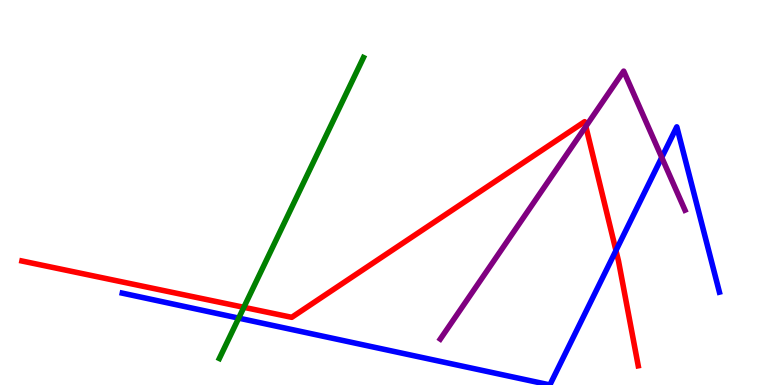[{'lines': ['blue', 'red'], 'intersections': [{'x': 7.95, 'y': 3.49}]}, {'lines': ['green', 'red'], 'intersections': [{'x': 3.15, 'y': 2.02}]}, {'lines': ['purple', 'red'], 'intersections': [{'x': 7.56, 'y': 6.72}]}, {'lines': ['blue', 'green'], 'intersections': [{'x': 3.08, 'y': 1.74}]}, {'lines': ['blue', 'purple'], 'intersections': [{'x': 8.54, 'y': 5.91}]}, {'lines': ['green', 'purple'], 'intersections': []}]